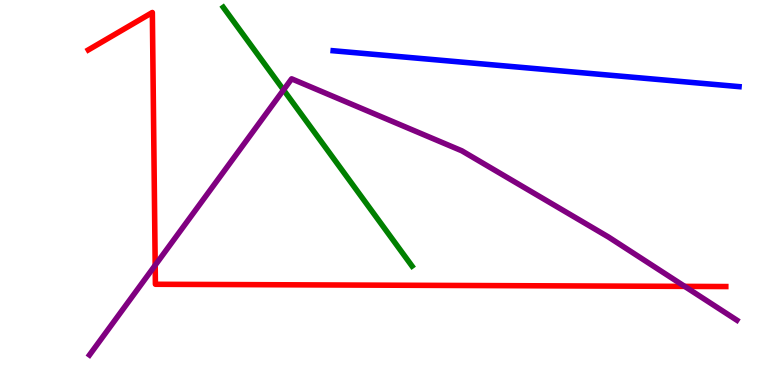[{'lines': ['blue', 'red'], 'intersections': []}, {'lines': ['green', 'red'], 'intersections': []}, {'lines': ['purple', 'red'], 'intersections': [{'x': 2.0, 'y': 3.11}, {'x': 8.83, 'y': 2.56}]}, {'lines': ['blue', 'green'], 'intersections': []}, {'lines': ['blue', 'purple'], 'intersections': []}, {'lines': ['green', 'purple'], 'intersections': [{'x': 3.66, 'y': 7.66}]}]